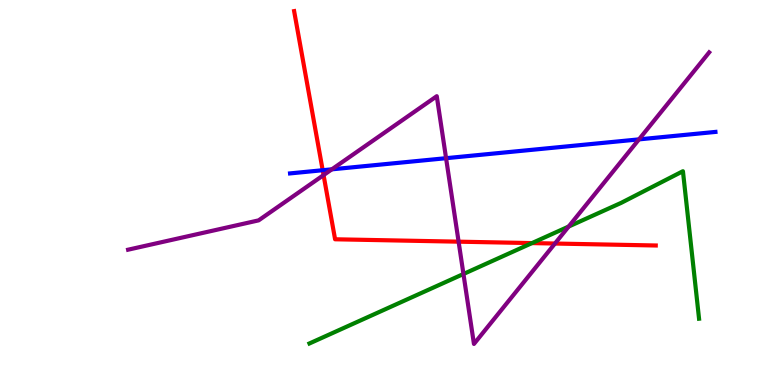[{'lines': ['blue', 'red'], 'intersections': [{'x': 4.16, 'y': 5.58}]}, {'lines': ['green', 'red'], 'intersections': [{'x': 6.86, 'y': 3.69}]}, {'lines': ['purple', 'red'], 'intersections': [{'x': 4.18, 'y': 5.45}, {'x': 5.92, 'y': 3.72}, {'x': 7.16, 'y': 3.67}]}, {'lines': ['blue', 'green'], 'intersections': []}, {'lines': ['blue', 'purple'], 'intersections': [{'x': 4.28, 'y': 5.6}, {'x': 5.76, 'y': 5.89}, {'x': 8.24, 'y': 6.38}]}, {'lines': ['green', 'purple'], 'intersections': [{'x': 5.98, 'y': 2.88}, {'x': 7.34, 'y': 4.12}]}]